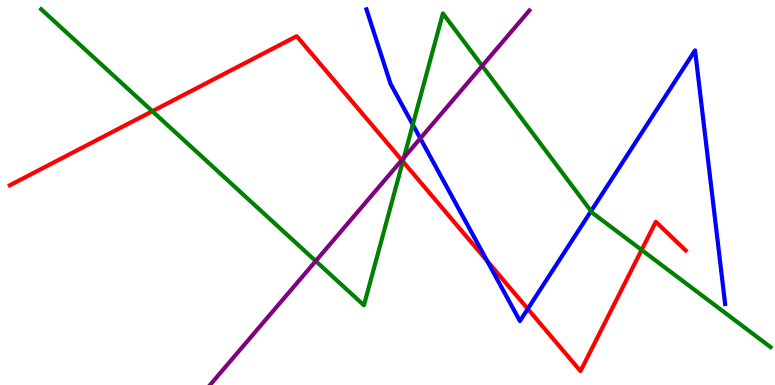[{'lines': ['blue', 'red'], 'intersections': [{'x': 6.29, 'y': 3.22}, {'x': 6.81, 'y': 1.98}]}, {'lines': ['green', 'red'], 'intersections': [{'x': 1.97, 'y': 7.11}, {'x': 5.2, 'y': 5.81}, {'x': 8.28, 'y': 3.51}]}, {'lines': ['purple', 'red'], 'intersections': [{'x': 5.18, 'y': 5.84}]}, {'lines': ['blue', 'green'], 'intersections': [{'x': 5.33, 'y': 6.76}, {'x': 7.63, 'y': 4.52}]}, {'lines': ['blue', 'purple'], 'intersections': [{'x': 5.42, 'y': 6.41}]}, {'lines': ['green', 'purple'], 'intersections': [{'x': 4.07, 'y': 3.22}, {'x': 5.21, 'y': 5.9}, {'x': 6.22, 'y': 8.29}]}]